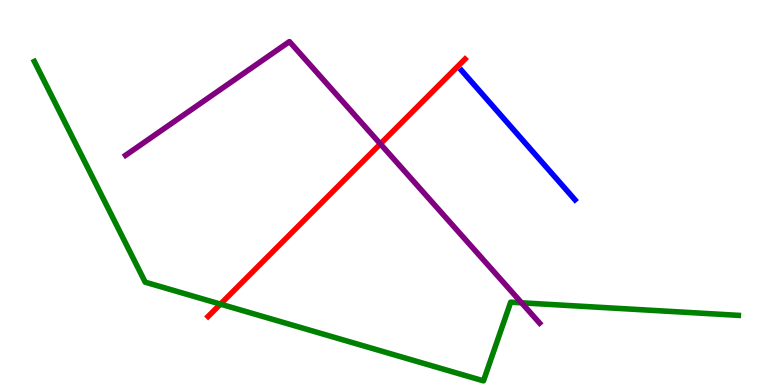[{'lines': ['blue', 'red'], 'intersections': []}, {'lines': ['green', 'red'], 'intersections': [{'x': 2.84, 'y': 2.1}]}, {'lines': ['purple', 'red'], 'intersections': [{'x': 4.91, 'y': 6.26}]}, {'lines': ['blue', 'green'], 'intersections': []}, {'lines': ['blue', 'purple'], 'intersections': []}, {'lines': ['green', 'purple'], 'intersections': [{'x': 6.73, 'y': 2.14}]}]